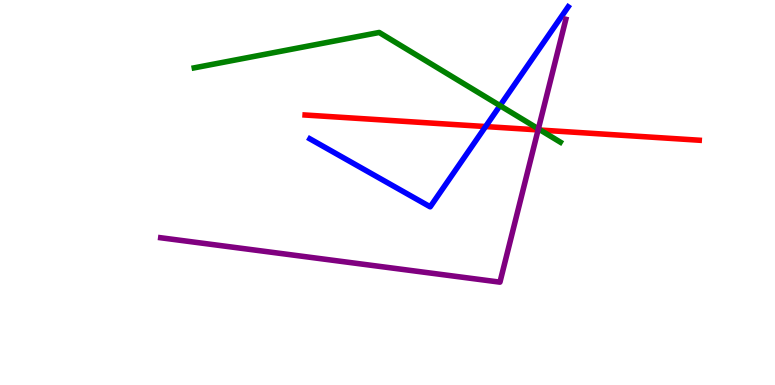[{'lines': ['blue', 'red'], 'intersections': [{'x': 6.27, 'y': 6.71}]}, {'lines': ['green', 'red'], 'intersections': [{'x': 6.97, 'y': 6.62}]}, {'lines': ['purple', 'red'], 'intersections': [{'x': 6.94, 'y': 6.63}]}, {'lines': ['blue', 'green'], 'intersections': [{'x': 6.45, 'y': 7.26}]}, {'lines': ['blue', 'purple'], 'intersections': []}, {'lines': ['green', 'purple'], 'intersections': [{'x': 6.95, 'y': 6.65}]}]